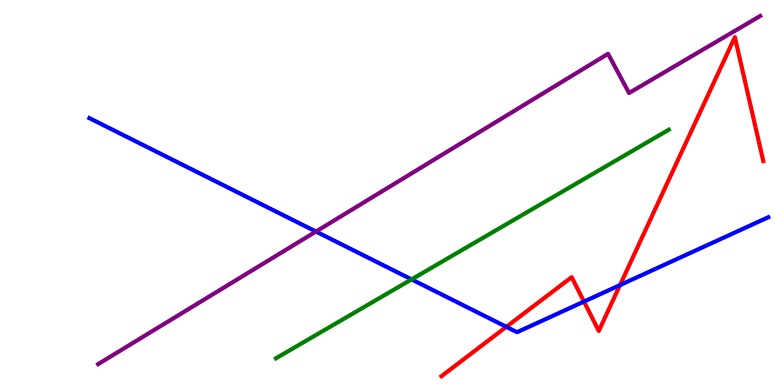[{'lines': ['blue', 'red'], 'intersections': [{'x': 6.53, 'y': 1.51}, {'x': 7.54, 'y': 2.17}, {'x': 8.0, 'y': 2.6}]}, {'lines': ['green', 'red'], 'intersections': []}, {'lines': ['purple', 'red'], 'intersections': []}, {'lines': ['blue', 'green'], 'intersections': [{'x': 5.31, 'y': 2.74}]}, {'lines': ['blue', 'purple'], 'intersections': [{'x': 4.08, 'y': 3.99}]}, {'lines': ['green', 'purple'], 'intersections': []}]